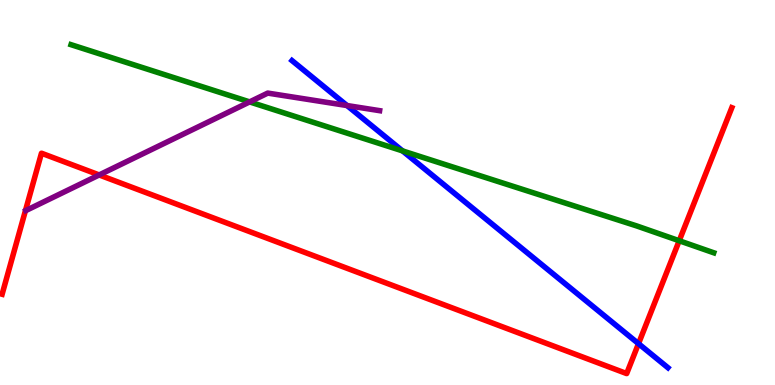[{'lines': ['blue', 'red'], 'intersections': [{'x': 8.24, 'y': 1.07}]}, {'lines': ['green', 'red'], 'intersections': [{'x': 8.76, 'y': 3.75}]}, {'lines': ['purple', 'red'], 'intersections': [{'x': 1.28, 'y': 5.46}]}, {'lines': ['blue', 'green'], 'intersections': [{'x': 5.19, 'y': 6.08}]}, {'lines': ['blue', 'purple'], 'intersections': [{'x': 4.48, 'y': 7.26}]}, {'lines': ['green', 'purple'], 'intersections': [{'x': 3.22, 'y': 7.35}]}]